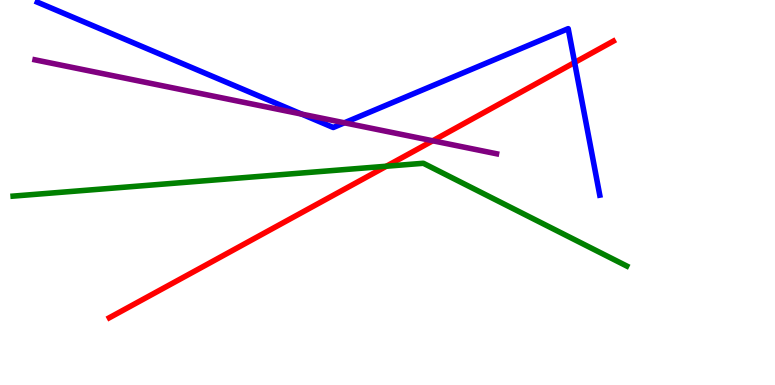[{'lines': ['blue', 'red'], 'intersections': [{'x': 7.41, 'y': 8.38}]}, {'lines': ['green', 'red'], 'intersections': [{'x': 4.99, 'y': 5.68}]}, {'lines': ['purple', 'red'], 'intersections': [{'x': 5.58, 'y': 6.34}]}, {'lines': ['blue', 'green'], 'intersections': []}, {'lines': ['blue', 'purple'], 'intersections': [{'x': 3.89, 'y': 7.04}, {'x': 4.44, 'y': 6.81}]}, {'lines': ['green', 'purple'], 'intersections': []}]